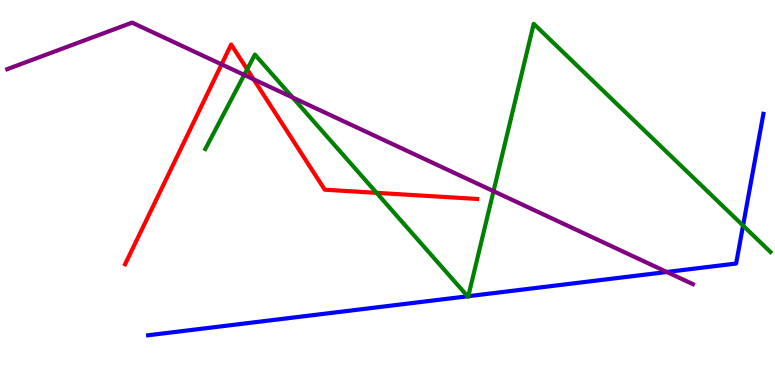[{'lines': ['blue', 'red'], 'intersections': []}, {'lines': ['green', 'red'], 'intersections': [{'x': 3.19, 'y': 8.2}, {'x': 4.86, 'y': 4.99}]}, {'lines': ['purple', 'red'], 'intersections': [{'x': 2.86, 'y': 8.33}, {'x': 3.27, 'y': 7.94}]}, {'lines': ['blue', 'green'], 'intersections': [{'x': 6.03, 'y': 2.3}, {'x': 6.04, 'y': 2.31}, {'x': 9.59, 'y': 4.14}]}, {'lines': ['blue', 'purple'], 'intersections': [{'x': 8.6, 'y': 2.94}]}, {'lines': ['green', 'purple'], 'intersections': [{'x': 3.15, 'y': 8.05}, {'x': 3.78, 'y': 7.47}, {'x': 6.37, 'y': 5.03}]}]